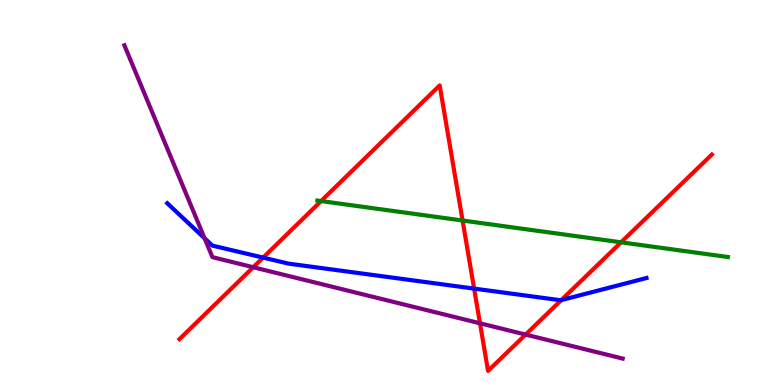[{'lines': ['blue', 'red'], 'intersections': [{'x': 3.39, 'y': 3.31}, {'x': 6.12, 'y': 2.5}, {'x': 7.24, 'y': 2.2}]}, {'lines': ['green', 'red'], 'intersections': [{'x': 4.14, 'y': 4.78}, {'x': 5.97, 'y': 4.27}, {'x': 8.01, 'y': 3.71}]}, {'lines': ['purple', 'red'], 'intersections': [{'x': 3.27, 'y': 3.06}, {'x': 6.19, 'y': 1.6}, {'x': 6.78, 'y': 1.31}]}, {'lines': ['blue', 'green'], 'intersections': []}, {'lines': ['blue', 'purple'], 'intersections': [{'x': 2.64, 'y': 3.81}]}, {'lines': ['green', 'purple'], 'intersections': []}]